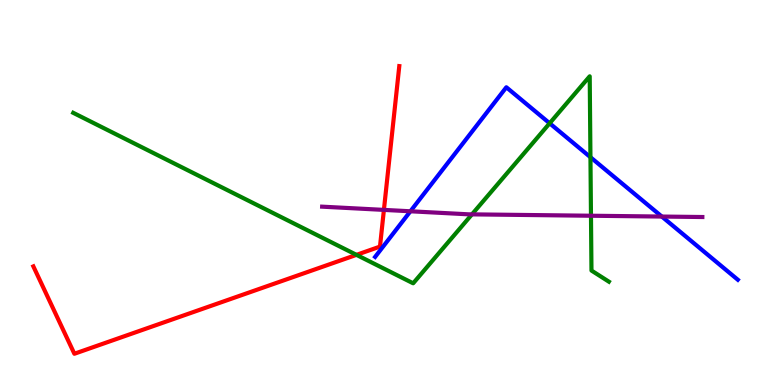[{'lines': ['blue', 'red'], 'intersections': []}, {'lines': ['green', 'red'], 'intersections': [{'x': 4.6, 'y': 3.38}]}, {'lines': ['purple', 'red'], 'intersections': [{'x': 4.95, 'y': 4.55}]}, {'lines': ['blue', 'green'], 'intersections': [{'x': 7.09, 'y': 6.8}, {'x': 7.62, 'y': 5.92}]}, {'lines': ['blue', 'purple'], 'intersections': [{'x': 5.3, 'y': 4.51}, {'x': 8.54, 'y': 4.38}]}, {'lines': ['green', 'purple'], 'intersections': [{'x': 6.09, 'y': 4.43}, {'x': 7.63, 'y': 4.4}]}]